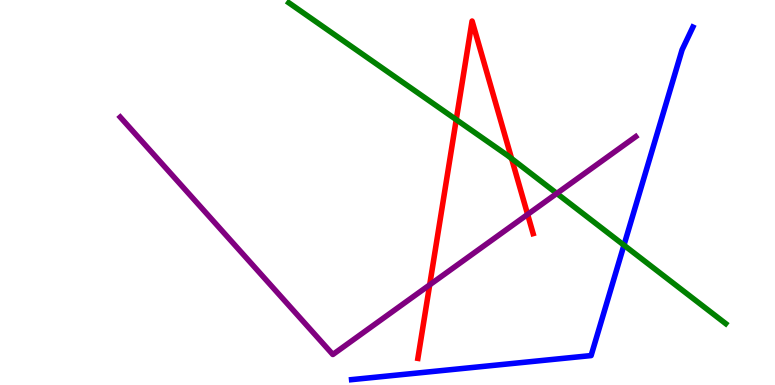[{'lines': ['blue', 'red'], 'intersections': []}, {'lines': ['green', 'red'], 'intersections': [{'x': 5.89, 'y': 6.89}, {'x': 6.6, 'y': 5.88}]}, {'lines': ['purple', 'red'], 'intersections': [{'x': 5.54, 'y': 2.6}, {'x': 6.81, 'y': 4.43}]}, {'lines': ['blue', 'green'], 'intersections': [{'x': 8.05, 'y': 3.63}]}, {'lines': ['blue', 'purple'], 'intersections': []}, {'lines': ['green', 'purple'], 'intersections': [{'x': 7.18, 'y': 4.98}]}]